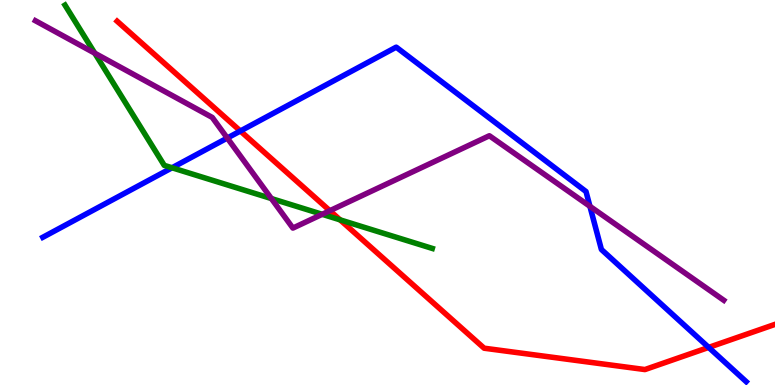[{'lines': ['blue', 'red'], 'intersections': [{'x': 3.1, 'y': 6.6}, {'x': 9.14, 'y': 0.976}]}, {'lines': ['green', 'red'], 'intersections': [{'x': 4.39, 'y': 4.29}]}, {'lines': ['purple', 'red'], 'intersections': [{'x': 4.26, 'y': 4.53}]}, {'lines': ['blue', 'green'], 'intersections': [{'x': 2.22, 'y': 5.64}]}, {'lines': ['blue', 'purple'], 'intersections': [{'x': 2.93, 'y': 6.41}, {'x': 7.61, 'y': 4.64}]}, {'lines': ['green', 'purple'], 'intersections': [{'x': 1.22, 'y': 8.62}, {'x': 3.5, 'y': 4.84}, {'x': 4.16, 'y': 4.43}]}]